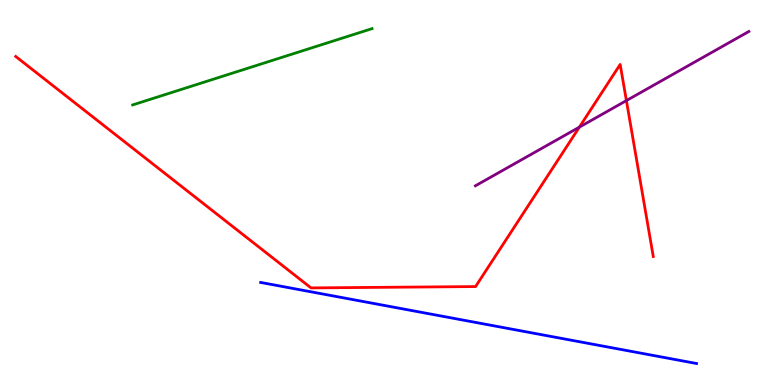[{'lines': ['blue', 'red'], 'intersections': []}, {'lines': ['green', 'red'], 'intersections': []}, {'lines': ['purple', 'red'], 'intersections': [{'x': 7.48, 'y': 6.7}, {'x': 8.08, 'y': 7.39}]}, {'lines': ['blue', 'green'], 'intersections': []}, {'lines': ['blue', 'purple'], 'intersections': []}, {'lines': ['green', 'purple'], 'intersections': []}]